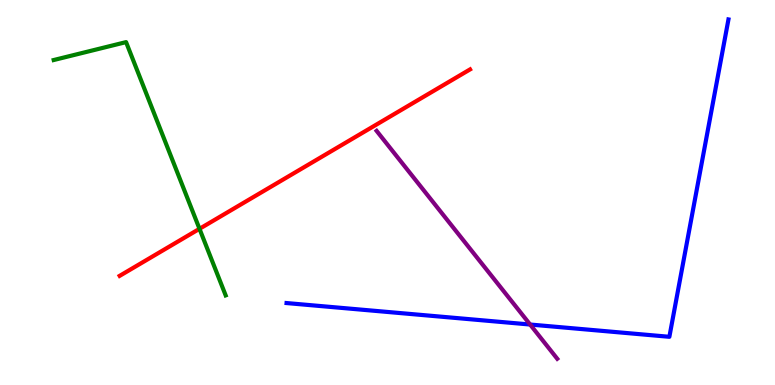[{'lines': ['blue', 'red'], 'intersections': []}, {'lines': ['green', 'red'], 'intersections': [{'x': 2.57, 'y': 4.06}]}, {'lines': ['purple', 'red'], 'intersections': []}, {'lines': ['blue', 'green'], 'intersections': []}, {'lines': ['blue', 'purple'], 'intersections': [{'x': 6.84, 'y': 1.57}]}, {'lines': ['green', 'purple'], 'intersections': []}]